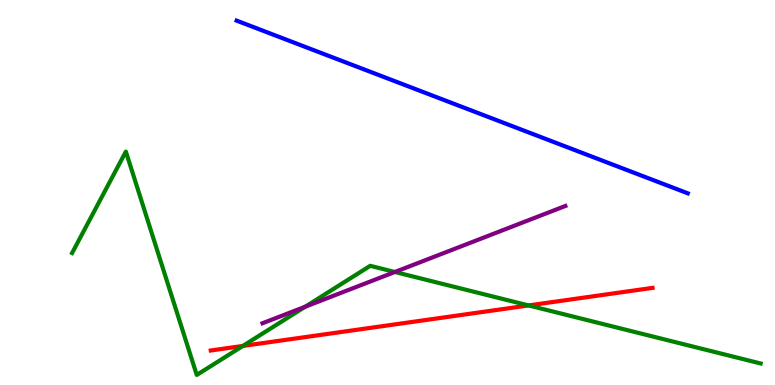[{'lines': ['blue', 'red'], 'intersections': []}, {'lines': ['green', 'red'], 'intersections': [{'x': 3.13, 'y': 1.01}, {'x': 6.82, 'y': 2.07}]}, {'lines': ['purple', 'red'], 'intersections': []}, {'lines': ['blue', 'green'], 'intersections': []}, {'lines': ['blue', 'purple'], 'intersections': []}, {'lines': ['green', 'purple'], 'intersections': [{'x': 3.94, 'y': 2.03}, {'x': 5.1, 'y': 2.94}]}]